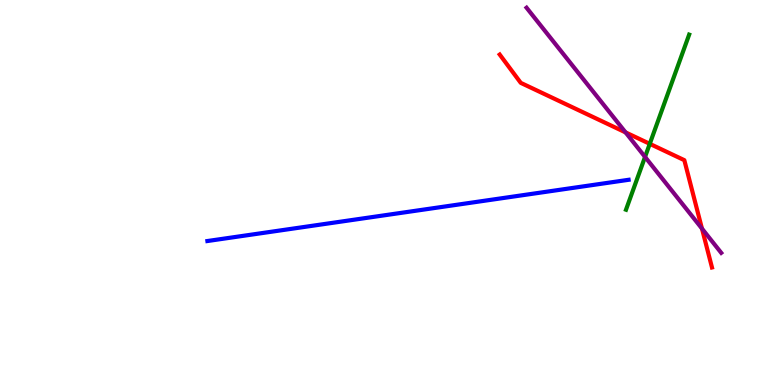[{'lines': ['blue', 'red'], 'intersections': []}, {'lines': ['green', 'red'], 'intersections': [{'x': 8.38, 'y': 6.26}]}, {'lines': ['purple', 'red'], 'intersections': [{'x': 8.07, 'y': 6.56}, {'x': 9.06, 'y': 4.06}]}, {'lines': ['blue', 'green'], 'intersections': []}, {'lines': ['blue', 'purple'], 'intersections': []}, {'lines': ['green', 'purple'], 'intersections': [{'x': 8.32, 'y': 5.92}]}]